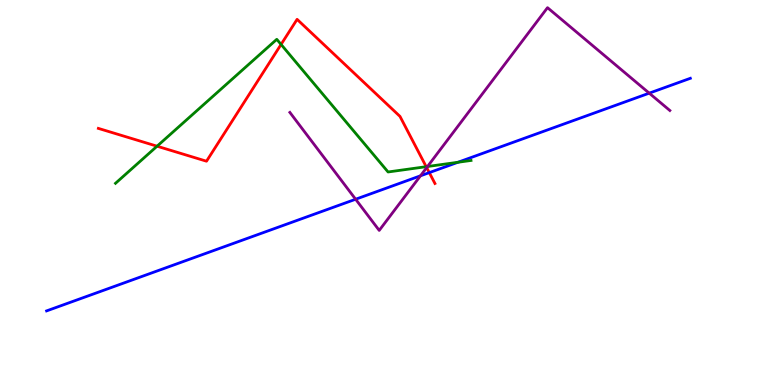[{'lines': ['blue', 'red'], 'intersections': [{'x': 5.54, 'y': 5.52}]}, {'lines': ['green', 'red'], 'intersections': [{'x': 2.03, 'y': 6.2}, {'x': 3.63, 'y': 8.85}, {'x': 5.5, 'y': 5.67}]}, {'lines': ['purple', 'red'], 'intersections': [{'x': 5.51, 'y': 5.65}]}, {'lines': ['blue', 'green'], 'intersections': [{'x': 5.91, 'y': 5.79}]}, {'lines': ['blue', 'purple'], 'intersections': [{'x': 4.59, 'y': 4.82}, {'x': 5.43, 'y': 5.43}, {'x': 8.38, 'y': 7.58}]}, {'lines': ['green', 'purple'], 'intersections': [{'x': 5.52, 'y': 5.68}]}]